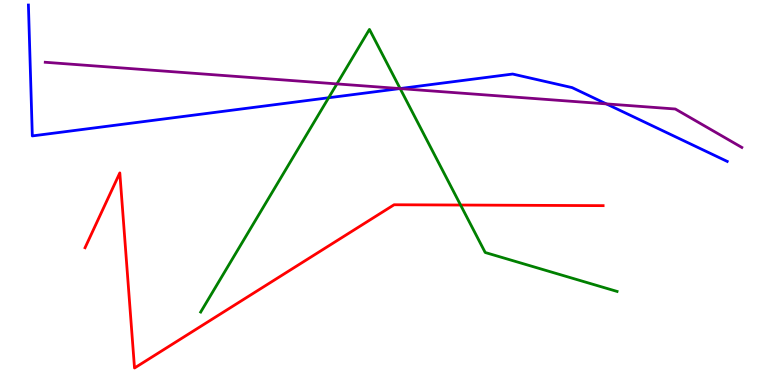[{'lines': ['blue', 'red'], 'intersections': []}, {'lines': ['green', 'red'], 'intersections': [{'x': 5.94, 'y': 4.67}]}, {'lines': ['purple', 'red'], 'intersections': []}, {'lines': ['blue', 'green'], 'intersections': [{'x': 4.24, 'y': 7.46}, {'x': 5.16, 'y': 7.7}]}, {'lines': ['blue', 'purple'], 'intersections': [{'x': 5.16, 'y': 7.7}, {'x': 7.82, 'y': 7.3}]}, {'lines': ['green', 'purple'], 'intersections': [{'x': 4.35, 'y': 7.82}, {'x': 5.16, 'y': 7.7}]}]